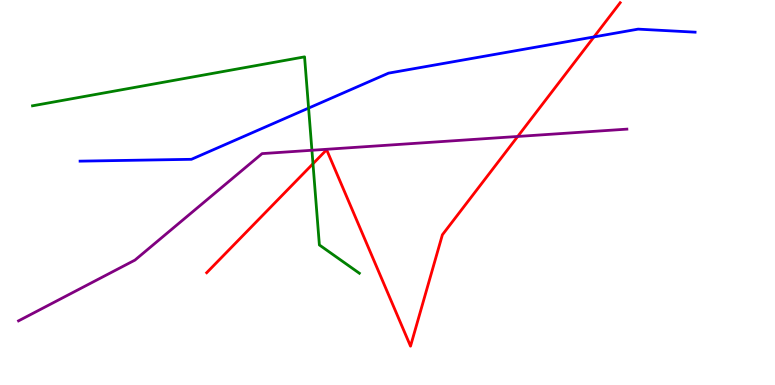[{'lines': ['blue', 'red'], 'intersections': [{'x': 7.66, 'y': 9.04}]}, {'lines': ['green', 'red'], 'intersections': [{'x': 4.04, 'y': 5.75}]}, {'lines': ['purple', 'red'], 'intersections': [{'x': 6.68, 'y': 6.46}]}, {'lines': ['blue', 'green'], 'intersections': [{'x': 3.98, 'y': 7.19}]}, {'lines': ['blue', 'purple'], 'intersections': []}, {'lines': ['green', 'purple'], 'intersections': [{'x': 4.02, 'y': 6.1}]}]